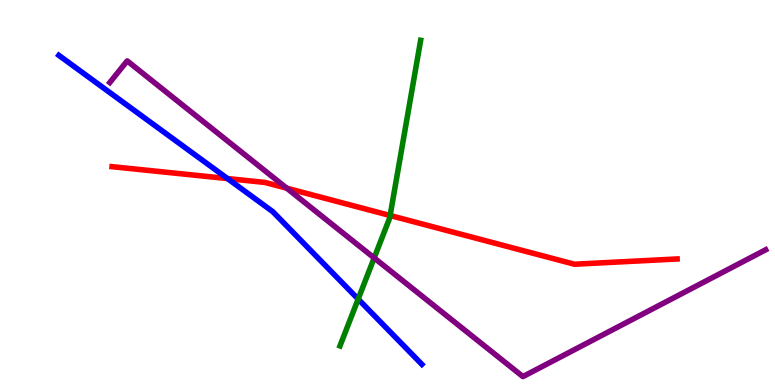[{'lines': ['blue', 'red'], 'intersections': [{'x': 2.94, 'y': 5.36}]}, {'lines': ['green', 'red'], 'intersections': [{'x': 5.03, 'y': 4.4}]}, {'lines': ['purple', 'red'], 'intersections': [{'x': 3.7, 'y': 5.11}]}, {'lines': ['blue', 'green'], 'intersections': [{'x': 4.62, 'y': 2.23}]}, {'lines': ['blue', 'purple'], 'intersections': []}, {'lines': ['green', 'purple'], 'intersections': [{'x': 4.83, 'y': 3.3}]}]